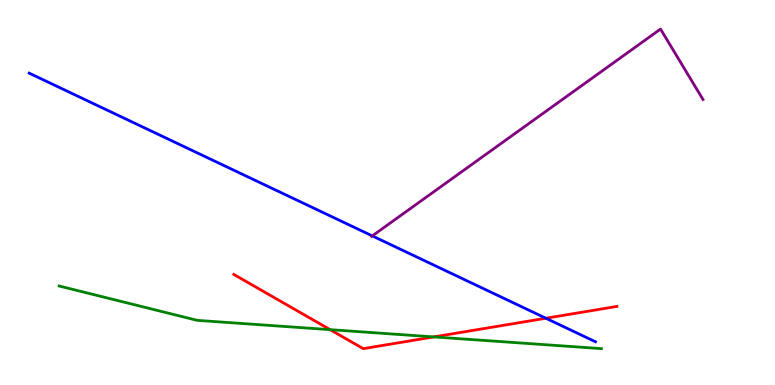[{'lines': ['blue', 'red'], 'intersections': [{'x': 7.04, 'y': 1.73}]}, {'lines': ['green', 'red'], 'intersections': [{'x': 4.26, 'y': 1.44}, {'x': 5.6, 'y': 1.25}]}, {'lines': ['purple', 'red'], 'intersections': []}, {'lines': ['blue', 'green'], 'intersections': []}, {'lines': ['blue', 'purple'], 'intersections': [{'x': 4.8, 'y': 3.87}]}, {'lines': ['green', 'purple'], 'intersections': []}]